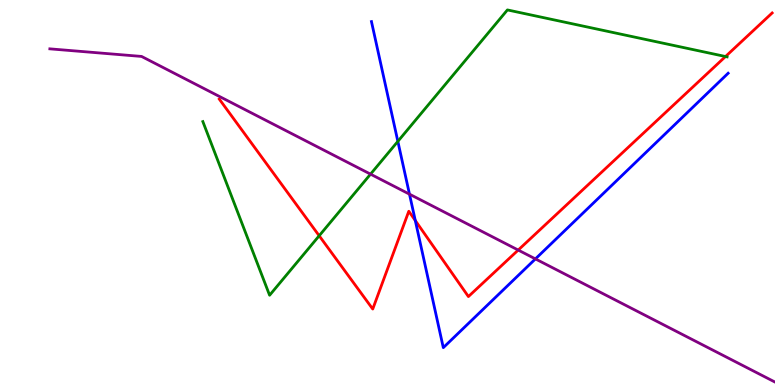[{'lines': ['blue', 'red'], 'intersections': [{'x': 5.36, 'y': 4.27}]}, {'lines': ['green', 'red'], 'intersections': [{'x': 4.12, 'y': 3.88}, {'x': 9.36, 'y': 8.53}]}, {'lines': ['purple', 'red'], 'intersections': [{'x': 6.69, 'y': 3.5}]}, {'lines': ['blue', 'green'], 'intersections': [{'x': 5.13, 'y': 6.33}]}, {'lines': ['blue', 'purple'], 'intersections': [{'x': 5.28, 'y': 4.96}, {'x': 6.91, 'y': 3.28}]}, {'lines': ['green', 'purple'], 'intersections': [{'x': 4.78, 'y': 5.48}]}]